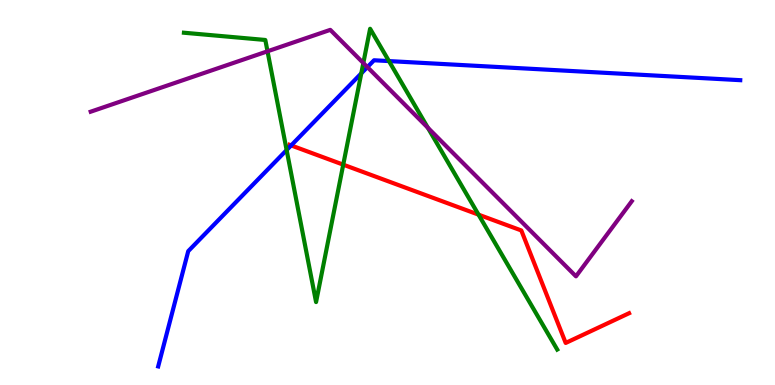[{'lines': ['blue', 'red'], 'intersections': [{'x': 3.76, 'y': 6.22}]}, {'lines': ['green', 'red'], 'intersections': [{'x': 4.43, 'y': 5.72}, {'x': 6.17, 'y': 4.42}]}, {'lines': ['purple', 'red'], 'intersections': []}, {'lines': ['blue', 'green'], 'intersections': [{'x': 3.7, 'y': 6.1}, {'x': 4.66, 'y': 8.09}, {'x': 5.02, 'y': 8.41}]}, {'lines': ['blue', 'purple'], 'intersections': [{'x': 4.74, 'y': 8.26}]}, {'lines': ['green', 'purple'], 'intersections': [{'x': 3.45, 'y': 8.67}, {'x': 4.69, 'y': 8.36}, {'x': 5.52, 'y': 6.68}]}]